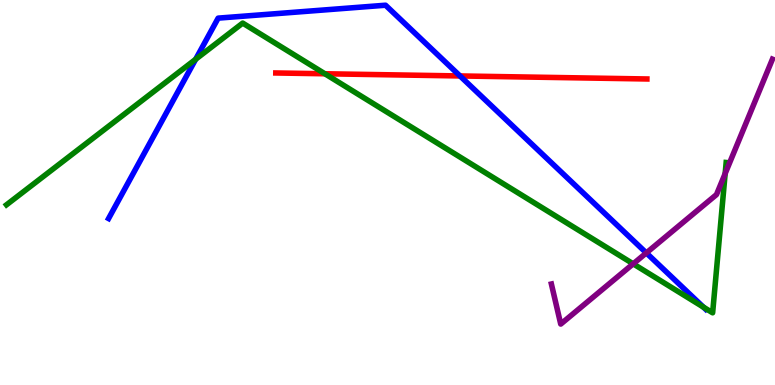[{'lines': ['blue', 'red'], 'intersections': [{'x': 5.94, 'y': 8.03}]}, {'lines': ['green', 'red'], 'intersections': [{'x': 4.19, 'y': 8.08}]}, {'lines': ['purple', 'red'], 'intersections': []}, {'lines': ['blue', 'green'], 'intersections': [{'x': 2.52, 'y': 8.46}, {'x': 9.08, 'y': 2.02}]}, {'lines': ['blue', 'purple'], 'intersections': [{'x': 8.34, 'y': 3.43}]}, {'lines': ['green', 'purple'], 'intersections': [{'x': 8.17, 'y': 3.15}, {'x': 9.36, 'y': 5.49}]}]